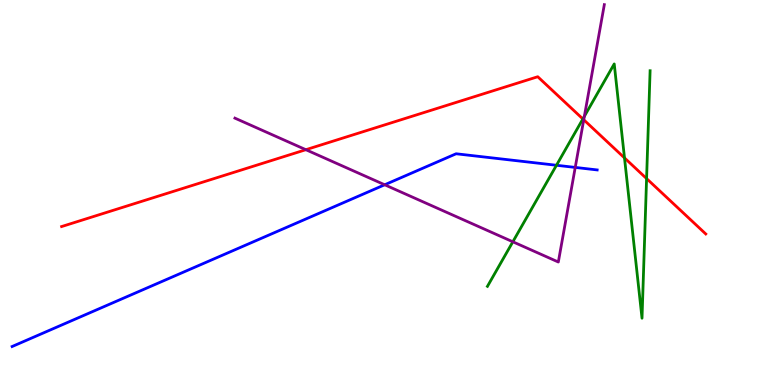[{'lines': ['blue', 'red'], 'intersections': []}, {'lines': ['green', 'red'], 'intersections': [{'x': 7.52, 'y': 6.91}, {'x': 8.06, 'y': 5.9}, {'x': 8.34, 'y': 5.36}]}, {'lines': ['purple', 'red'], 'intersections': [{'x': 3.95, 'y': 6.11}, {'x': 7.53, 'y': 6.89}]}, {'lines': ['blue', 'green'], 'intersections': [{'x': 7.18, 'y': 5.71}]}, {'lines': ['blue', 'purple'], 'intersections': [{'x': 4.96, 'y': 5.2}, {'x': 7.42, 'y': 5.65}]}, {'lines': ['green', 'purple'], 'intersections': [{'x': 6.62, 'y': 3.72}, {'x': 7.54, 'y': 6.98}]}]